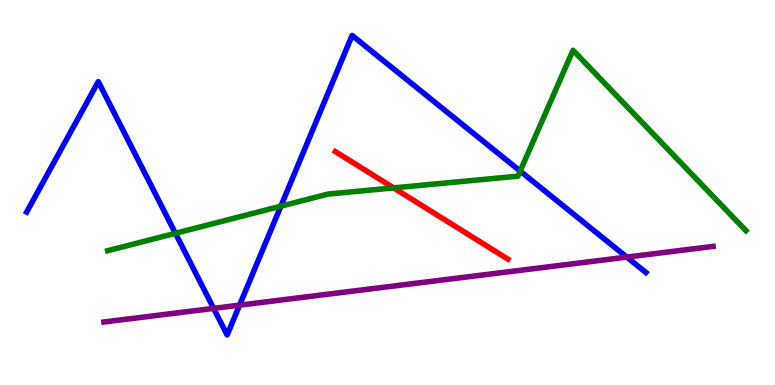[{'lines': ['blue', 'red'], 'intersections': []}, {'lines': ['green', 'red'], 'intersections': [{'x': 5.08, 'y': 5.12}]}, {'lines': ['purple', 'red'], 'intersections': []}, {'lines': ['blue', 'green'], 'intersections': [{'x': 2.26, 'y': 3.94}, {'x': 3.62, 'y': 4.64}, {'x': 6.71, 'y': 5.56}]}, {'lines': ['blue', 'purple'], 'intersections': [{'x': 2.76, 'y': 1.99}, {'x': 3.09, 'y': 2.07}, {'x': 8.09, 'y': 3.32}]}, {'lines': ['green', 'purple'], 'intersections': []}]